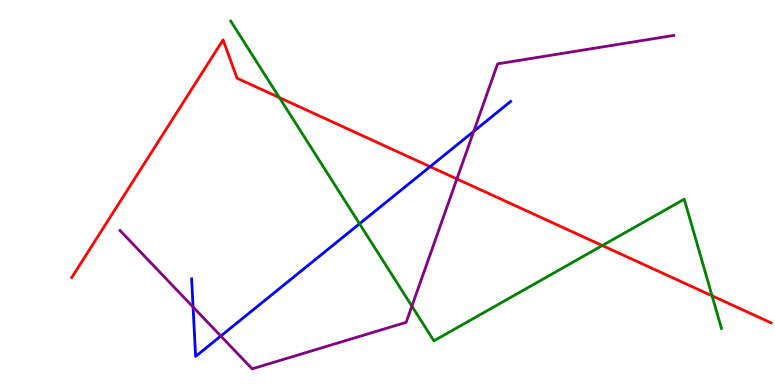[{'lines': ['blue', 'red'], 'intersections': [{'x': 5.55, 'y': 5.67}]}, {'lines': ['green', 'red'], 'intersections': [{'x': 3.6, 'y': 7.47}, {'x': 7.77, 'y': 3.62}, {'x': 9.19, 'y': 2.32}]}, {'lines': ['purple', 'red'], 'intersections': [{'x': 5.9, 'y': 5.35}]}, {'lines': ['blue', 'green'], 'intersections': [{'x': 4.64, 'y': 4.19}]}, {'lines': ['blue', 'purple'], 'intersections': [{'x': 2.49, 'y': 2.03}, {'x': 2.85, 'y': 1.27}, {'x': 6.11, 'y': 6.59}]}, {'lines': ['green', 'purple'], 'intersections': [{'x': 5.31, 'y': 2.05}]}]